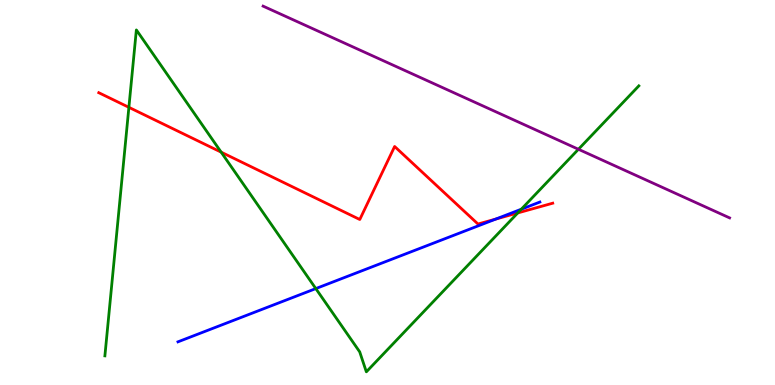[{'lines': ['blue', 'red'], 'intersections': [{'x': 6.4, 'y': 4.31}]}, {'lines': ['green', 'red'], 'intersections': [{'x': 1.66, 'y': 7.21}, {'x': 2.85, 'y': 6.05}, {'x': 6.68, 'y': 4.47}]}, {'lines': ['purple', 'red'], 'intersections': []}, {'lines': ['blue', 'green'], 'intersections': [{'x': 4.07, 'y': 2.5}, {'x': 6.73, 'y': 4.57}]}, {'lines': ['blue', 'purple'], 'intersections': []}, {'lines': ['green', 'purple'], 'intersections': [{'x': 7.46, 'y': 6.12}]}]